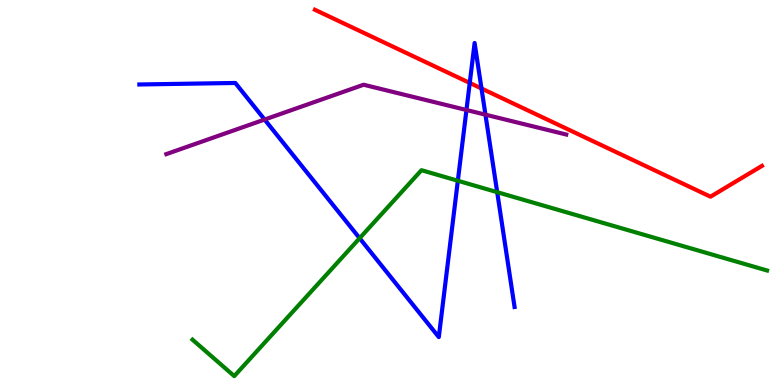[{'lines': ['blue', 'red'], 'intersections': [{'x': 6.06, 'y': 7.85}, {'x': 6.21, 'y': 7.7}]}, {'lines': ['green', 'red'], 'intersections': []}, {'lines': ['purple', 'red'], 'intersections': []}, {'lines': ['blue', 'green'], 'intersections': [{'x': 4.64, 'y': 3.81}, {'x': 5.91, 'y': 5.31}, {'x': 6.42, 'y': 5.01}]}, {'lines': ['blue', 'purple'], 'intersections': [{'x': 3.41, 'y': 6.89}, {'x': 6.02, 'y': 7.14}, {'x': 6.26, 'y': 7.02}]}, {'lines': ['green', 'purple'], 'intersections': []}]